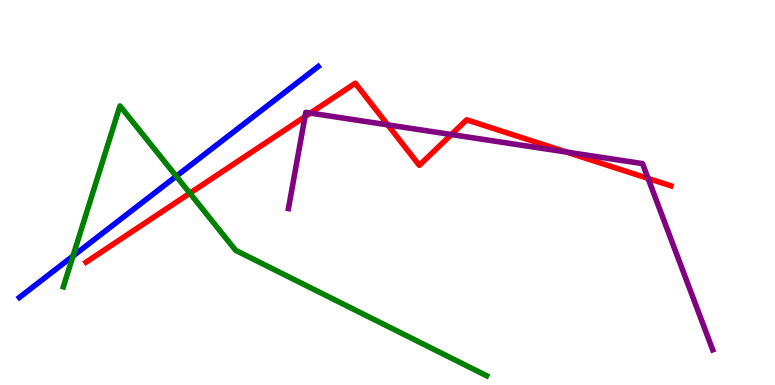[{'lines': ['blue', 'red'], 'intersections': []}, {'lines': ['green', 'red'], 'intersections': [{'x': 2.45, 'y': 4.98}]}, {'lines': ['purple', 'red'], 'intersections': [{'x': 3.94, 'y': 6.97}, {'x': 4.0, 'y': 7.06}, {'x': 5.0, 'y': 6.76}, {'x': 5.82, 'y': 6.51}, {'x': 7.31, 'y': 6.05}, {'x': 8.36, 'y': 5.37}]}, {'lines': ['blue', 'green'], 'intersections': [{'x': 0.942, 'y': 3.35}, {'x': 2.27, 'y': 5.42}]}, {'lines': ['blue', 'purple'], 'intersections': []}, {'lines': ['green', 'purple'], 'intersections': []}]